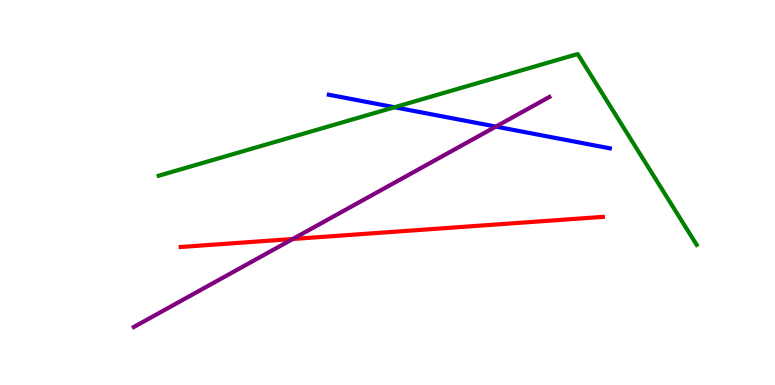[{'lines': ['blue', 'red'], 'intersections': []}, {'lines': ['green', 'red'], 'intersections': []}, {'lines': ['purple', 'red'], 'intersections': [{'x': 3.78, 'y': 3.79}]}, {'lines': ['blue', 'green'], 'intersections': [{'x': 5.09, 'y': 7.21}]}, {'lines': ['blue', 'purple'], 'intersections': [{'x': 6.4, 'y': 6.71}]}, {'lines': ['green', 'purple'], 'intersections': []}]